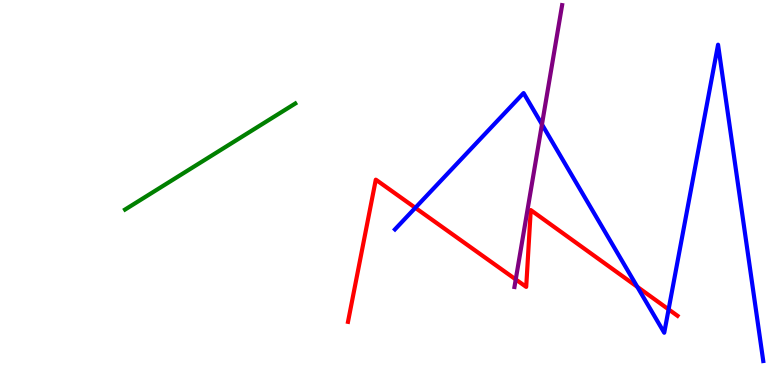[{'lines': ['blue', 'red'], 'intersections': [{'x': 5.36, 'y': 4.6}, {'x': 8.22, 'y': 2.55}, {'x': 8.63, 'y': 1.96}]}, {'lines': ['green', 'red'], 'intersections': []}, {'lines': ['purple', 'red'], 'intersections': [{'x': 6.65, 'y': 2.74}]}, {'lines': ['blue', 'green'], 'intersections': []}, {'lines': ['blue', 'purple'], 'intersections': [{'x': 6.99, 'y': 6.77}]}, {'lines': ['green', 'purple'], 'intersections': []}]